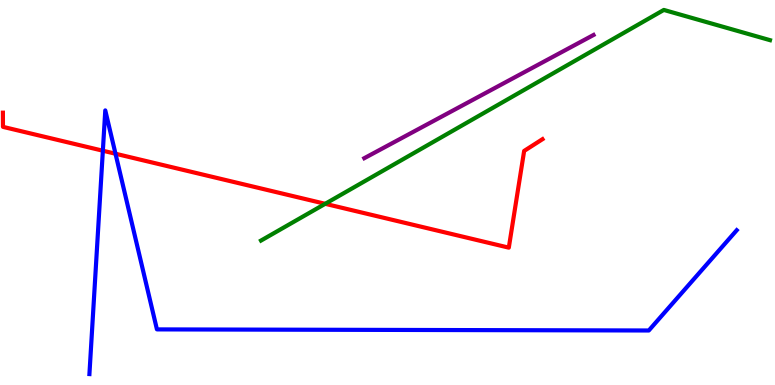[{'lines': ['blue', 'red'], 'intersections': [{'x': 1.33, 'y': 6.09}, {'x': 1.49, 'y': 6.01}]}, {'lines': ['green', 'red'], 'intersections': [{'x': 4.2, 'y': 4.71}]}, {'lines': ['purple', 'red'], 'intersections': []}, {'lines': ['blue', 'green'], 'intersections': []}, {'lines': ['blue', 'purple'], 'intersections': []}, {'lines': ['green', 'purple'], 'intersections': []}]